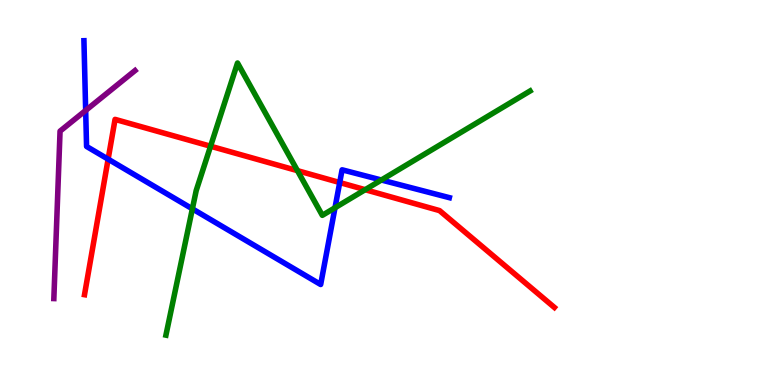[{'lines': ['blue', 'red'], 'intersections': [{'x': 1.4, 'y': 5.87}, {'x': 4.38, 'y': 5.26}]}, {'lines': ['green', 'red'], 'intersections': [{'x': 2.72, 'y': 6.2}, {'x': 3.84, 'y': 5.57}, {'x': 4.71, 'y': 5.07}]}, {'lines': ['purple', 'red'], 'intersections': []}, {'lines': ['blue', 'green'], 'intersections': [{'x': 2.48, 'y': 4.58}, {'x': 4.32, 'y': 4.6}, {'x': 4.92, 'y': 5.32}]}, {'lines': ['blue', 'purple'], 'intersections': [{'x': 1.11, 'y': 7.13}]}, {'lines': ['green', 'purple'], 'intersections': []}]